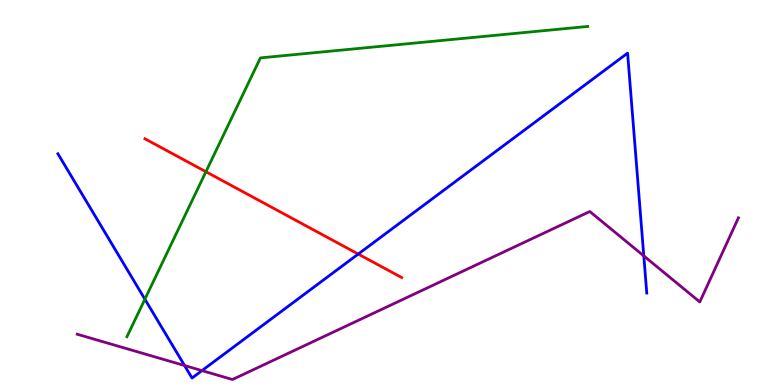[{'lines': ['blue', 'red'], 'intersections': [{'x': 4.62, 'y': 3.4}]}, {'lines': ['green', 'red'], 'intersections': [{'x': 2.66, 'y': 5.54}]}, {'lines': ['purple', 'red'], 'intersections': []}, {'lines': ['blue', 'green'], 'intersections': [{'x': 1.87, 'y': 2.23}]}, {'lines': ['blue', 'purple'], 'intersections': [{'x': 2.38, 'y': 0.505}, {'x': 2.61, 'y': 0.374}, {'x': 8.31, 'y': 3.35}]}, {'lines': ['green', 'purple'], 'intersections': []}]